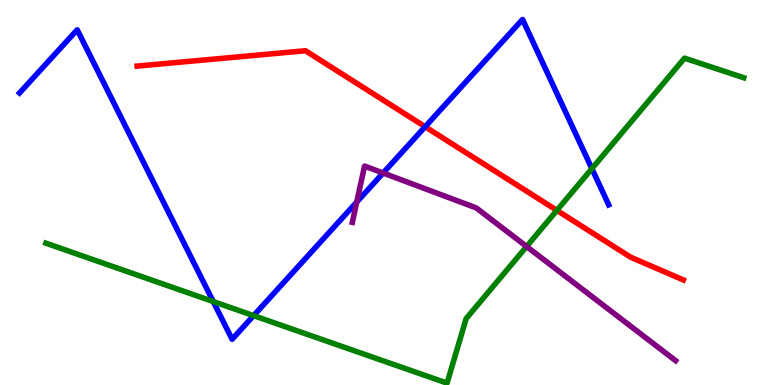[{'lines': ['blue', 'red'], 'intersections': [{'x': 5.49, 'y': 6.71}]}, {'lines': ['green', 'red'], 'intersections': [{'x': 7.19, 'y': 4.54}]}, {'lines': ['purple', 'red'], 'intersections': []}, {'lines': ['blue', 'green'], 'intersections': [{'x': 2.75, 'y': 2.17}, {'x': 3.27, 'y': 1.8}, {'x': 7.64, 'y': 5.62}]}, {'lines': ['blue', 'purple'], 'intersections': [{'x': 4.6, 'y': 4.75}, {'x': 4.94, 'y': 5.51}]}, {'lines': ['green', 'purple'], 'intersections': [{'x': 6.79, 'y': 3.6}]}]